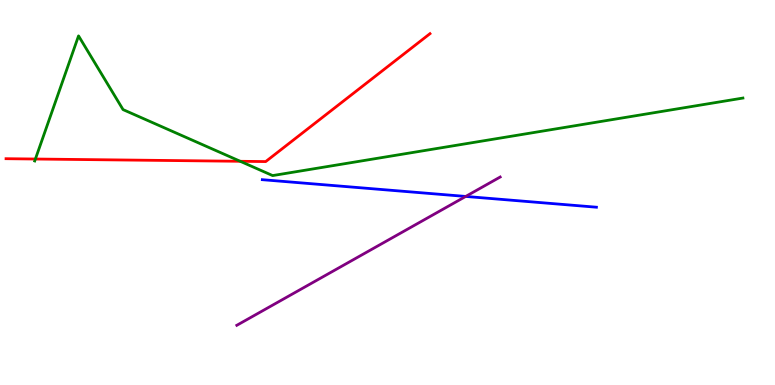[{'lines': ['blue', 'red'], 'intersections': []}, {'lines': ['green', 'red'], 'intersections': [{'x': 0.457, 'y': 5.87}, {'x': 3.1, 'y': 5.81}]}, {'lines': ['purple', 'red'], 'intersections': []}, {'lines': ['blue', 'green'], 'intersections': []}, {'lines': ['blue', 'purple'], 'intersections': [{'x': 6.01, 'y': 4.9}]}, {'lines': ['green', 'purple'], 'intersections': []}]